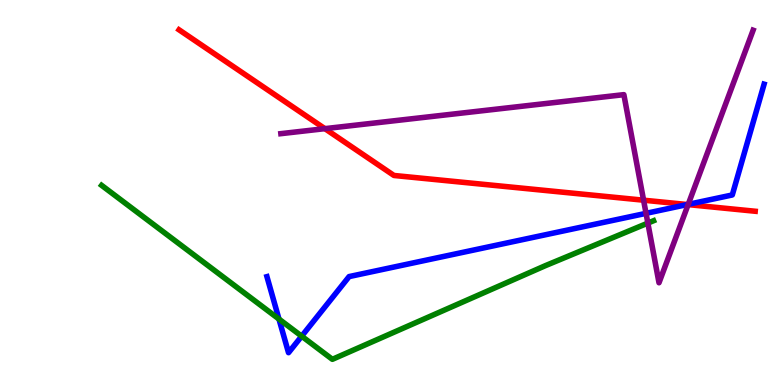[{'lines': ['blue', 'red'], 'intersections': [{'x': 8.87, 'y': 4.69}]}, {'lines': ['green', 'red'], 'intersections': []}, {'lines': ['purple', 'red'], 'intersections': [{'x': 4.19, 'y': 6.66}, {'x': 8.3, 'y': 4.8}, {'x': 8.88, 'y': 4.69}]}, {'lines': ['blue', 'green'], 'intersections': [{'x': 3.6, 'y': 1.71}, {'x': 3.89, 'y': 1.27}]}, {'lines': ['blue', 'purple'], 'intersections': [{'x': 8.34, 'y': 4.46}, {'x': 8.88, 'y': 4.69}]}, {'lines': ['green', 'purple'], 'intersections': [{'x': 8.36, 'y': 4.21}]}]